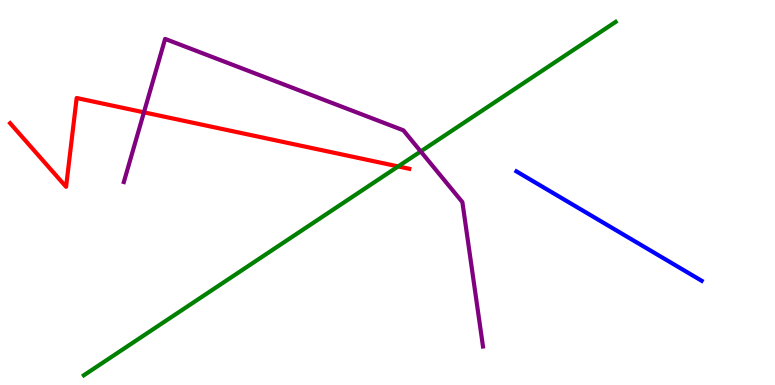[{'lines': ['blue', 'red'], 'intersections': []}, {'lines': ['green', 'red'], 'intersections': [{'x': 5.14, 'y': 5.68}]}, {'lines': ['purple', 'red'], 'intersections': [{'x': 1.86, 'y': 7.08}]}, {'lines': ['blue', 'green'], 'intersections': []}, {'lines': ['blue', 'purple'], 'intersections': []}, {'lines': ['green', 'purple'], 'intersections': [{'x': 5.43, 'y': 6.07}]}]